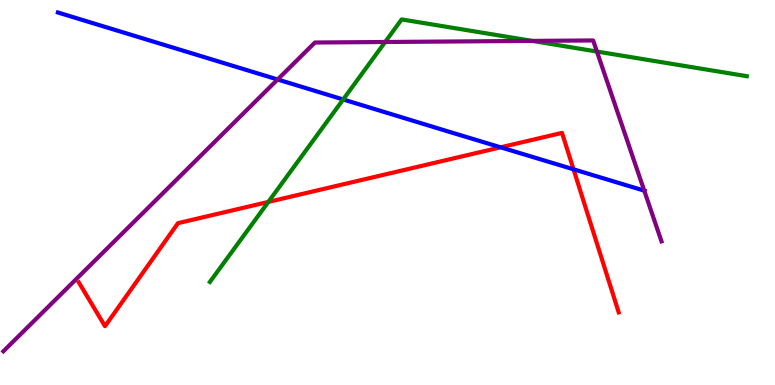[{'lines': ['blue', 'red'], 'intersections': [{'x': 6.46, 'y': 6.17}, {'x': 7.4, 'y': 5.6}]}, {'lines': ['green', 'red'], 'intersections': [{'x': 3.46, 'y': 4.76}]}, {'lines': ['purple', 'red'], 'intersections': []}, {'lines': ['blue', 'green'], 'intersections': [{'x': 4.43, 'y': 7.42}]}, {'lines': ['blue', 'purple'], 'intersections': [{'x': 3.58, 'y': 7.94}, {'x': 8.31, 'y': 5.05}]}, {'lines': ['green', 'purple'], 'intersections': [{'x': 4.97, 'y': 8.91}, {'x': 6.87, 'y': 8.94}, {'x': 7.7, 'y': 8.66}]}]